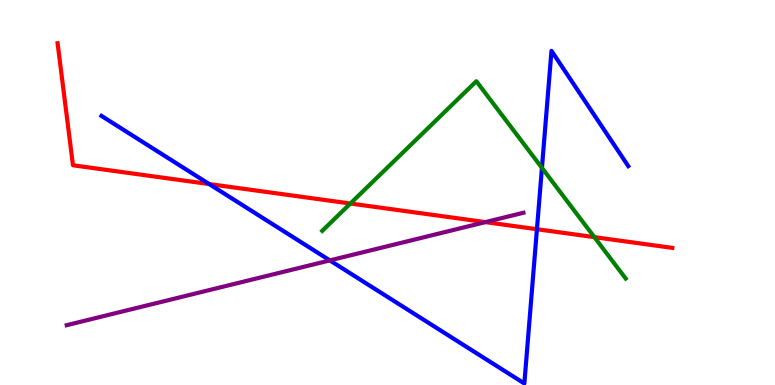[{'lines': ['blue', 'red'], 'intersections': [{'x': 2.7, 'y': 5.22}, {'x': 6.93, 'y': 4.05}]}, {'lines': ['green', 'red'], 'intersections': [{'x': 4.52, 'y': 4.71}, {'x': 7.67, 'y': 3.84}]}, {'lines': ['purple', 'red'], 'intersections': [{'x': 6.26, 'y': 4.23}]}, {'lines': ['blue', 'green'], 'intersections': [{'x': 6.99, 'y': 5.64}]}, {'lines': ['blue', 'purple'], 'intersections': [{'x': 4.26, 'y': 3.24}]}, {'lines': ['green', 'purple'], 'intersections': []}]